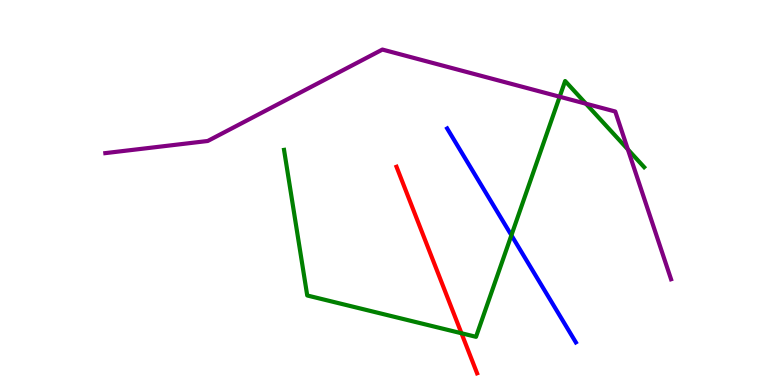[{'lines': ['blue', 'red'], 'intersections': []}, {'lines': ['green', 'red'], 'intersections': [{'x': 5.95, 'y': 1.34}]}, {'lines': ['purple', 'red'], 'intersections': []}, {'lines': ['blue', 'green'], 'intersections': [{'x': 6.6, 'y': 3.89}]}, {'lines': ['blue', 'purple'], 'intersections': []}, {'lines': ['green', 'purple'], 'intersections': [{'x': 7.22, 'y': 7.49}, {'x': 7.56, 'y': 7.31}, {'x': 8.1, 'y': 6.12}]}]